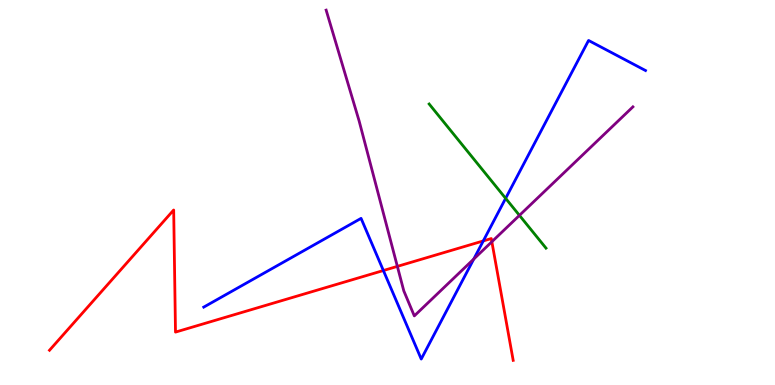[{'lines': ['blue', 'red'], 'intersections': [{'x': 4.95, 'y': 2.97}, {'x': 6.24, 'y': 3.74}]}, {'lines': ['green', 'red'], 'intersections': []}, {'lines': ['purple', 'red'], 'intersections': [{'x': 5.13, 'y': 3.08}, {'x': 6.35, 'y': 3.72}]}, {'lines': ['blue', 'green'], 'intersections': [{'x': 6.52, 'y': 4.85}]}, {'lines': ['blue', 'purple'], 'intersections': [{'x': 6.11, 'y': 3.27}]}, {'lines': ['green', 'purple'], 'intersections': [{'x': 6.7, 'y': 4.41}]}]